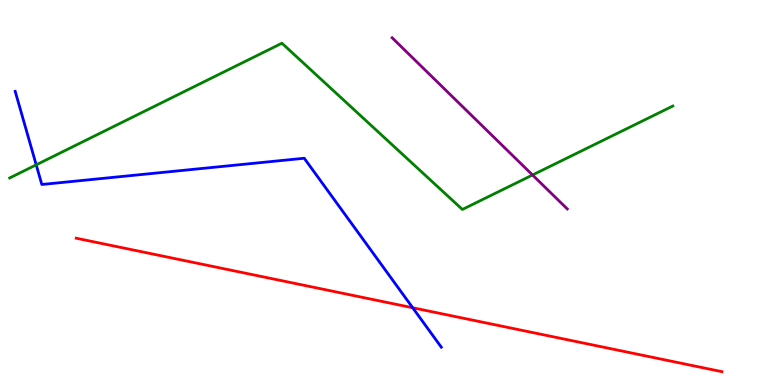[{'lines': ['blue', 'red'], 'intersections': [{'x': 5.33, 'y': 2.01}]}, {'lines': ['green', 'red'], 'intersections': []}, {'lines': ['purple', 'red'], 'intersections': []}, {'lines': ['blue', 'green'], 'intersections': [{'x': 0.467, 'y': 5.72}]}, {'lines': ['blue', 'purple'], 'intersections': []}, {'lines': ['green', 'purple'], 'intersections': [{'x': 6.87, 'y': 5.45}]}]